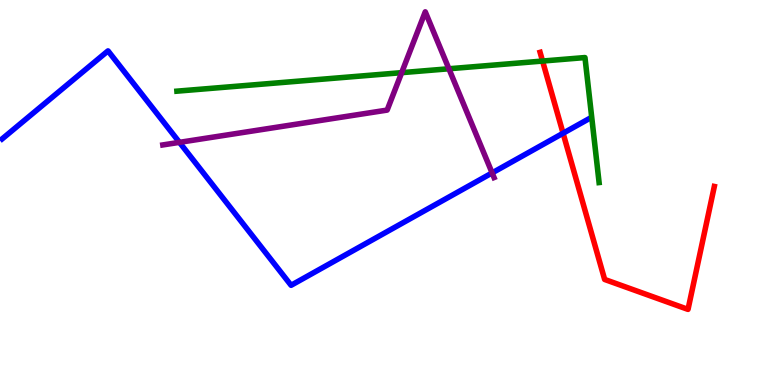[{'lines': ['blue', 'red'], 'intersections': [{'x': 7.27, 'y': 6.54}]}, {'lines': ['green', 'red'], 'intersections': [{'x': 7.0, 'y': 8.41}]}, {'lines': ['purple', 'red'], 'intersections': []}, {'lines': ['blue', 'green'], 'intersections': []}, {'lines': ['blue', 'purple'], 'intersections': [{'x': 2.32, 'y': 6.3}, {'x': 6.35, 'y': 5.51}]}, {'lines': ['green', 'purple'], 'intersections': [{'x': 5.18, 'y': 8.11}, {'x': 5.79, 'y': 8.21}]}]